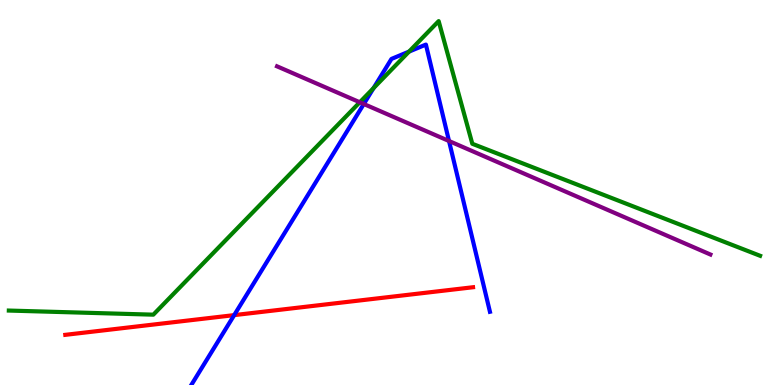[{'lines': ['blue', 'red'], 'intersections': [{'x': 3.02, 'y': 1.82}]}, {'lines': ['green', 'red'], 'intersections': []}, {'lines': ['purple', 'red'], 'intersections': []}, {'lines': ['blue', 'green'], 'intersections': [{'x': 4.82, 'y': 7.71}, {'x': 5.28, 'y': 8.66}]}, {'lines': ['blue', 'purple'], 'intersections': [{'x': 4.69, 'y': 7.3}, {'x': 5.79, 'y': 6.34}]}, {'lines': ['green', 'purple'], 'intersections': [{'x': 4.64, 'y': 7.34}]}]